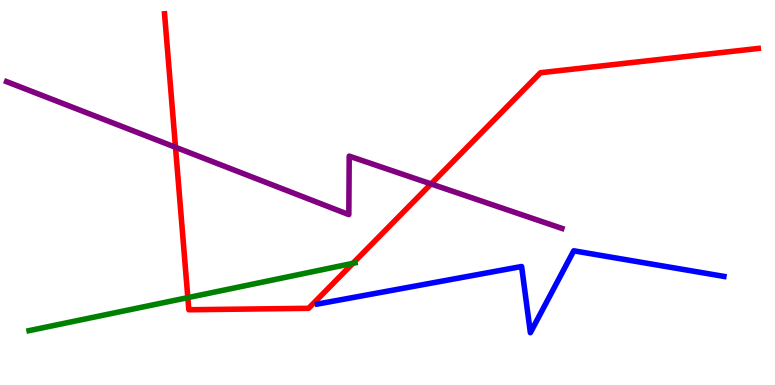[{'lines': ['blue', 'red'], 'intersections': []}, {'lines': ['green', 'red'], 'intersections': [{'x': 2.42, 'y': 2.27}, {'x': 4.55, 'y': 3.16}]}, {'lines': ['purple', 'red'], 'intersections': [{'x': 2.26, 'y': 6.18}, {'x': 5.56, 'y': 5.22}]}, {'lines': ['blue', 'green'], 'intersections': []}, {'lines': ['blue', 'purple'], 'intersections': []}, {'lines': ['green', 'purple'], 'intersections': []}]